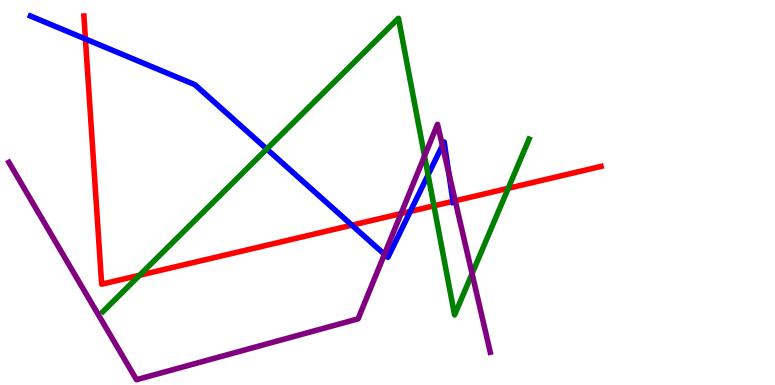[{'lines': ['blue', 'red'], 'intersections': [{'x': 1.1, 'y': 8.99}, {'x': 4.54, 'y': 4.15}, {'x': 5.29, 'y': 4.51}, {'x': 5.84, 'y': 4.77}]}, {'lines': ['green', 'red'], 'intersections': [{'x': 1.8, 'y': 2.85}, {'x': 5.6, 'y': 4.65}, {'x': 6.56, 'y': 5.11}]}, {'lines': ['purple', 'red'], 'intersections': [{'x': 5.18, 'y': 4.45}, {'x': 5.87, 'y': 4.78}]}, {'lines': ['blue', 'green'], 'intersections': [{'x': 3.44, 'y': 6.13}, {'x': 5.52, 'y': 5.46}]}, {'lines': ['blue', 'purple'], 'intersections': [{'x': 4.96, 'y': 3.39}, {'x': 5.71, 'y': 6.22}, {'x': 5.79, 'y': 5.51}]}, {'lines': ['green', 'purple'], 'intersections': [{'x': 5.48, 'y': 5.95}, {'x': 6.09, 'y': 2.89}]}]